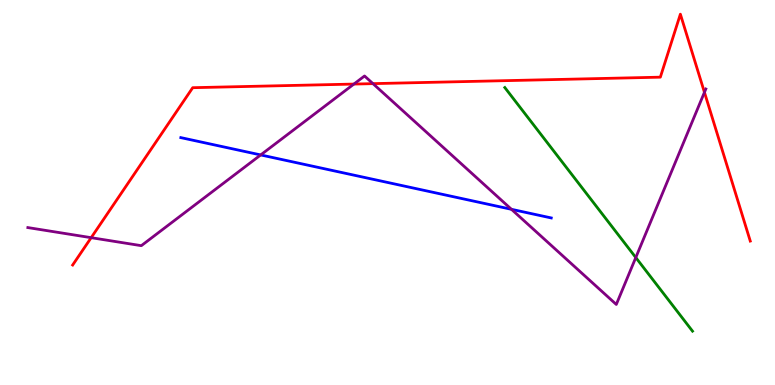[{'lines': ['blue', 'red'], 'intersections': []}, {'lines': ['green', 'red'], 'intersections': []}, {'lines': ['purple', 'red'], 'intersections': [{'x': 1.18, 'y': 3.83}, {'x': 4.57, 'y': 7.82}, {'x': 4.81, 'y': 7.83}, {'x': 9.09, 'y': 7.6}]}, {'lines': ['blue', 'green'], 'intersections': []}, {'lines': ['blue', 'purple'], 'intersections': [{'x': 3.36, 'y': 5.98}, {'x': 6.6, 'y': 4.56}]}, {'lines': ['green', 'purple'], 'intersections': [{'x': 8.2, 'y': 3.31}]}]